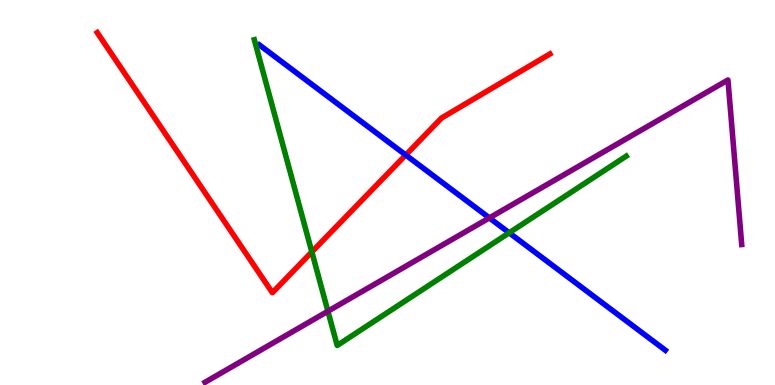[{'lines': ['blue', 'red'], 'intersections': [{'x': 5.24, 'y': 5.97}]}, {'lines': ['green', 'red'], 'intersections': [{'x': 4.02, 'y': 3.46}]}, {'lines': ['purple', 'red'], 'intersections': []}, {'lines': ['blue', 'green'], 'intersections': [{'x': 6.57, 'y': 3.95}]}, {'lines': ['blue', 'purple'], 'intersections': [{'x': 6.31, 'y': 4.34}]}, {'lines': ['green', 'purple'], 'intersections': [{'x': 4.23, 'y': 1.92}]}]